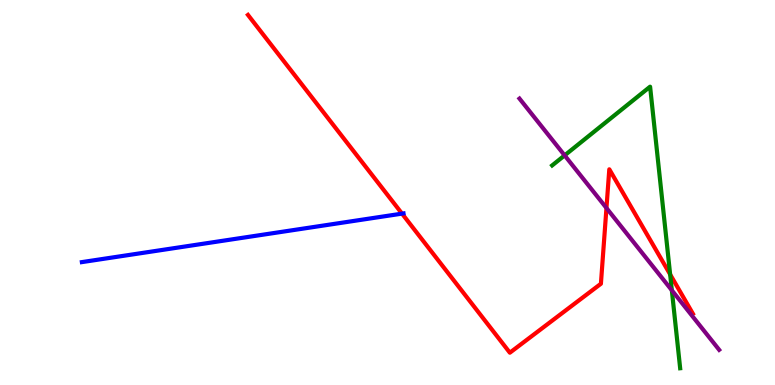[{'lines': ['blue', 'red'], 'intersections': [{'x': 5.19, 'y': 4.45}]}, {'lines': ['green', 'red'], 'intersections': [{'x': 8.65, 'y': 2.87}]}, {'lines': ['purple', 'red'], 'intersections': [{'x': 7.83, 'y': 4.6}]}, {'lines': ['blue', 'green'], 'intersections': []}, {'lines': ['blue', 'purple'], 'intersections': []}, {'lines': ['green', 'purple'], 'intersections': [{'x': 7.29, 'y': 5.96}, {'x': 8.67, 'y': 2.46}]}]